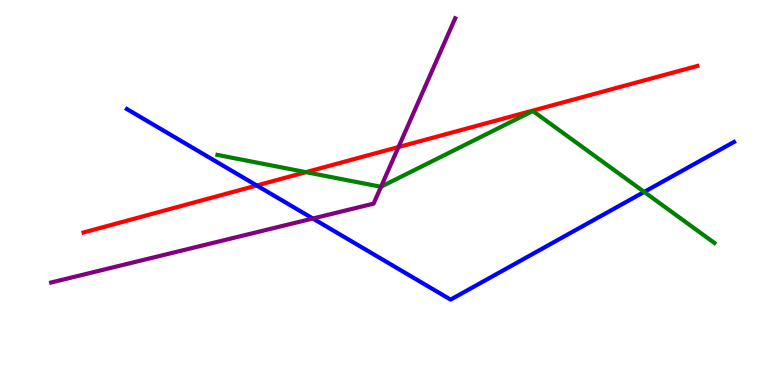[{'lines': ['blue', 'red'], 'intersections': [{'x': 3.31, 'y': 5.18}]}, {'lines': ['green', 'red'], 'intersections': [{'x': 3.95, 'y': 5.53}]}, {'lines': ['purple', 'red'], 'intersections': [{'x': 5.14, 'y': 6.18}]}, {'lines': ['blue', 'green'], 'intersections': [{'x': 8.31, 'y': 5.02}]}, {'lines': ['blue', 'purple'], 'intersections': [{'x': 4.04, 'y': 4.32}]}, {'lines': ['green', 'purple'], 'intersections': [{'x': 4.92, 'y': 5.15}]}]